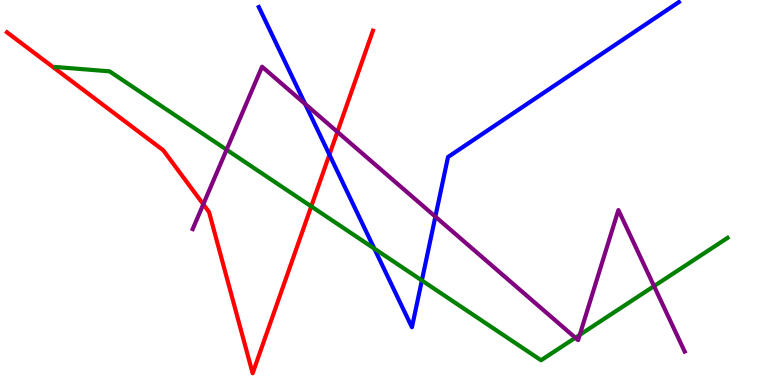[{'lines': ['blue', 'red'], 'intersections': [{'x': 4.25, 'y': 5.98}]}, {'lines': ['green', 'red'], 'intersections': [{'x': 4.02, 'y': 4.64}]}, {'lines': ['purple', 'red'], 'intersections': [{'x': 2.62, 'y': 4.69}, {'x': 4.35, 'y': 6.57}]}, {'lines': ['blue', 'green'], 'intersections': [{'x': 4.83, 'y': 3.54}, {'x': 5.44, 'y': 2.72}]}, {'lines': ['blue', 'purple'], 'intersections': [{'x': 3.94, 'y': 7.3}, {'x': 5.62, 'y': 4.37}]}, {'lines': ['green', 'purple'], 'intersections': [{'x': 2.92, 'y': 6.11}, {'x': 7.42, 'y': 1.23}, {'x': 7.48, 'y': 1.3}, {'x': 8.44, 'y': 2.57}]}]